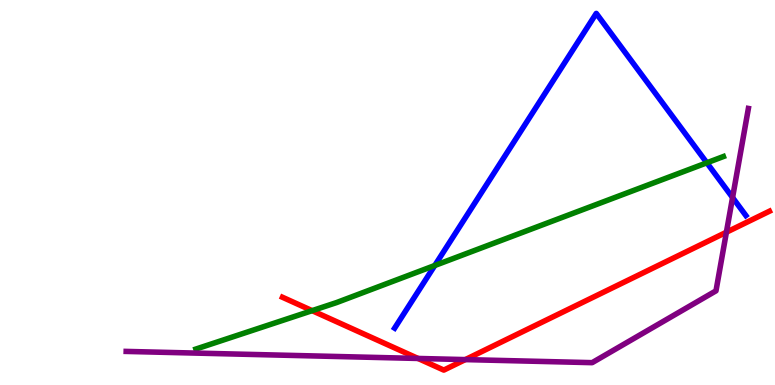[{'lines': ['blue', 'red'], 'intersections': []}, {'lines': ['green', 'red'], 'intersections': [{'x': 4.03, 'y': 1.93}]}, {'lines': ['purple', 'red'], 'intersections': [{'x': 5.39, 'y': 0.689}, {'x': 6.0, 'y': 0.66}, {'x': 9.37, 'y': 3.97}]}, {'lines': ['blue', 'green'], 'intersections': [{'x': 5.61, 'y': 3.1}, {'x': 9.12, 'y': 5.77}]}, {'lines': ['blue', 'purple'], 'intersections': [{'x': 9.45, 'y': 4.87}]}, {'lines': ['green', 'purple'], 'intersections': []}]